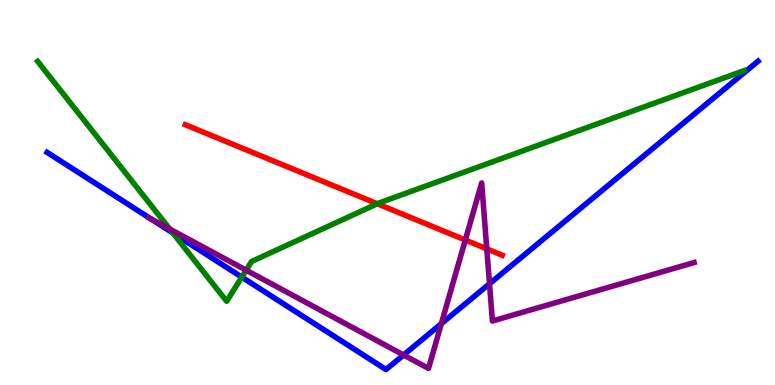[{'lines': ['blue', 'red'], 'intersections': []}, {'lines': ['green', 'red'], 'intersections': [{'x': 4.87, 'y': 4.71}]}, {'lines': ['purple', 'red'], 'intersections': [{'x': 6.0, 'y': 3.77}, {'x': 6.28, 'y': 3.54}]}, {'lines': ['blue', 'green'], 'intersections': [{'x': 2.23, 'y': 3.95}, {'x': 3.12, 'y': 2.8}]}, {'lines': ['blue', 'purple'], 'intersections': [{'x': 1.95, 'y': 4.31}, {'x': 5.21, 'y': 0.78}, {'x': 5.69, 'y': 1.59}, {'x': 6.32, 'y': 2.63}]}, {'lines': ['green', 'purple'], 'intersections': [{'x': 2.19, 'y': 4.05}, {'x': 3.18, 'y': 2.98}]}]